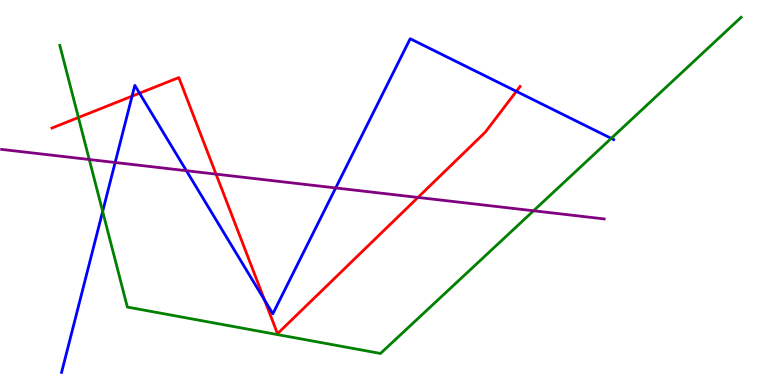[{'lines': ['blue', 'red'], 'intersections': [{'x': 1.7, 'y': 7.5}, {'x': 1.8, 'y': 7.58}, {'x': 3.41, 'y': 2.2}, {'x': 6.66, 'y': 7.63}]}, {'lines': ['green', 'red'], 'intersections': [{'x': 1.01, 'y': 6.95}]}, {'lines': ['purple', 'red'], 'intersections': [{'x': 2.79, 'y': 5.48}, {'x': 5.39, 'y': 4.87}]}, {'lines': ['blue', 'green'], 'intersections': [{'x': 1.32, 'y': 4.51}, {'x': 7.89, 'y': 6.41}]}, {'lines': ['blue', 'purple'], 'intersections': [{'x': 1.49, 'y': 5.78}, {'x': 2.4, 'y': 5.57}, {'x': 4.33, 'y': 5.12}]}, {'lines': ['green', 'purple'], 'intersections': [{'x': 1.15, 'y': 5.86}, {'x': 6.88, 'y': 4.53}]}]